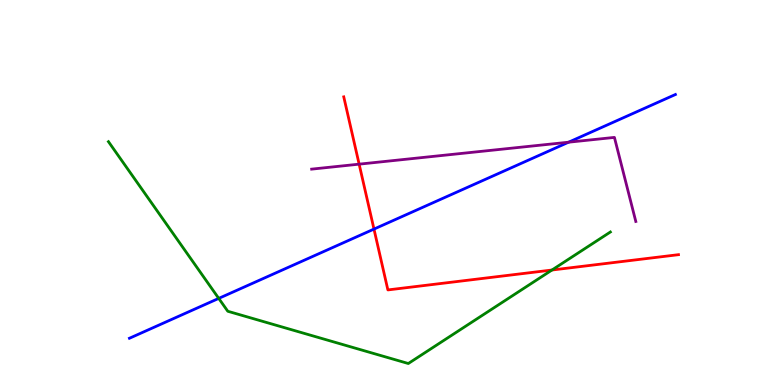[{'lines': ['blue', 'red'], 'intersections': [{'x': 4.83, 'y': 4.05}]}, {'lines': ['green', 'red'], 'intersections': [{'x': 7.12, 'y': 2.99}]}, {'lines': ['purple', 'red'], 'intersections': [{'x': 4.63, 'y': 5.74}]}, {'lines': ['blue', 'green'], 'intersections': [{'x': 2.82, 'y': 2.25}]}, {'lines': ['blue', 'purple'], 'intersections': [{'x': 7.34, 'y': 6.31}]}, {'lines': ['green', 'purple'], 'intersections': []}]